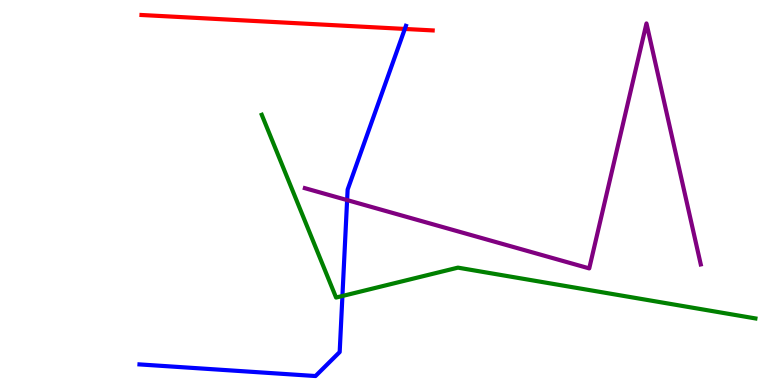[{'lines': ['blue', 'red'], 'intersections': [{'x': 5.22, 'y': 9.25}]}, {'lines': ['green', 'red'], 'intersections': []}, {'lines': ['purple', 'red'], 'intersections': []}, {'lines': ['blue', 'green'], 'intersections': [{'x': 4.42, 'y': 2.31}]}, {'lines': ['blue', 'purple'], 'intersections': [{'x': 4.48, 'y': 4.8}]}, {'lines': ['green', 'purple'], 'intersections': []}]